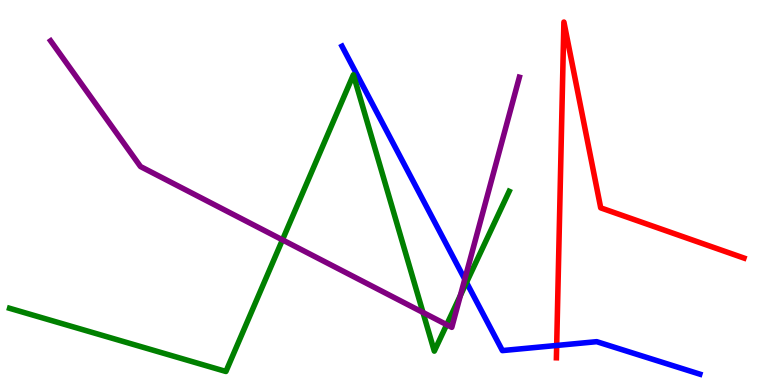[{'lines': ['blue', 'red'], 'intersections': [{'x': 7.18, 'y': 1.03}]}, {'lines': ['green', 'red'], 'intersections': []}, {'lines': ['purple', 'red'], 'intersections': []}, {'lines': ['blue', 'green'], 'intersections': [{'x': 6.02, 'y': 2.66}]}, {'lines': ['blue', 'purple'], 'intersections': [{'x': 6.0, 'y': 2.75}]}, {'lines': ['green', 'purple'], 'intersections': [{'x': 3.64, 'y': 3.77}, {'x': 5.46, 'y': 1.88}, {'x': 5.76, 'y': 1.57}, {'x': 5.94, 'y': 2.33}]}]